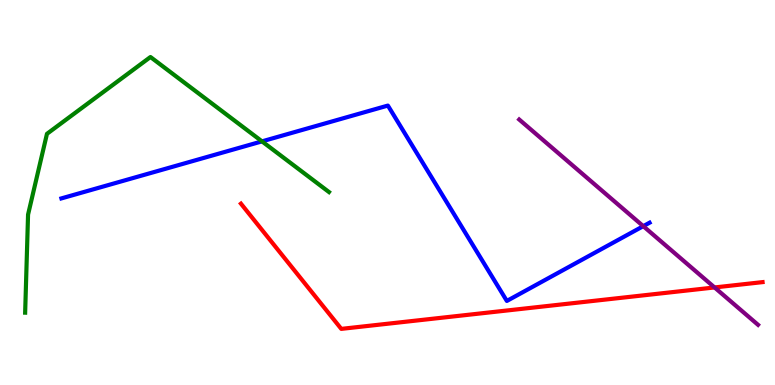[{'lines': ['blue', 'red'], 'intersections': []}, {'lines': ['green', 'red'], 'intersections': []}, {'lines': ['purple', 'red'], 'intersections': [{'x': 9.22, 'y': 2.53}]}, {'lines': ['blue', 'green'], 'intersections': [{'x': 3.38, 'y': 6.33}]}, {'lines': ['blue', 'purple'], 'intersections': [{'x': 8.3, 'y': 4.13}]}, {'lines': ['green', 'purple'], 'intersections': []}]